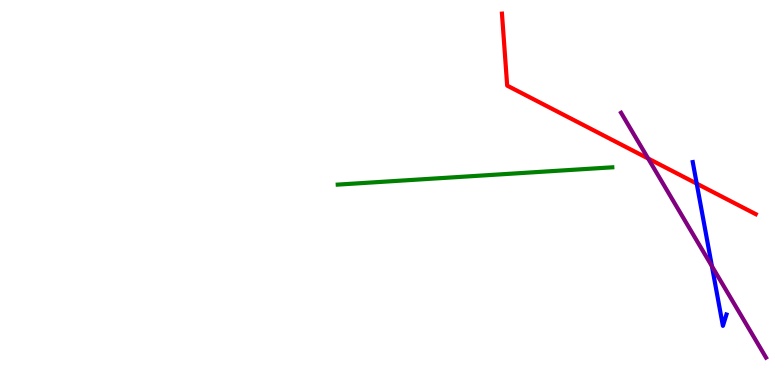[{'lines': ['blue', 'red'], 'intersections': [{'x': 8.99, 'y': 5.23}]}, {'lines': ['green', 'red'], 'intersections': []}, {'lines': ['purple', 'red'], 'intersections': [{'x': 8.36, 'y': 5.88}]}, {'lines': ['blue', 'green'], 'intersections': []}, {'lines': ['blue', 'purple'], 'intersections': [{'x': 9.19, 'y': 3.09}]}, {'lines': ['green', 'purple'], 'intersections': []}]